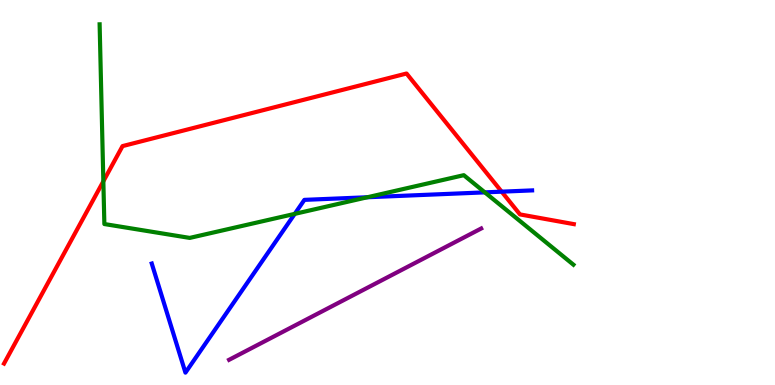[{'lines': ['blue', 'red'], 'intersections': [{'x': 6.47, 'y': 5.02}]}, {'lines': ['green', 'red'], 'intersections': [{'x': 1.33, 'y': 5.29}]}, {'lines': ['purple', 'red'], 'intersections': []}, {'lines': ['blue', 'green'], 'intersections': [{'x': 3.8, 'y': 4.44}, {'x': 4.74, 'y': 4.88}, {'x': 6.26, 'y': 5.0}]}, {'lines': ['blue', 'purple'], 'intersections': []}, {'lines': ['green', 'purple'], 'intersections': []}]